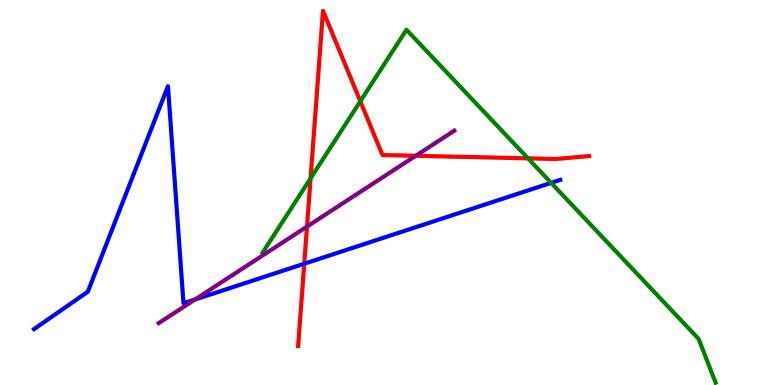[{'lines': ['blue', 'red'], 'intersections': [{'x': 3.93, 'y': 3.15}]}, {'lines': ['green', 'red'], 'intersections': [{'x': 4.01, 'y': 5.37}, {'x': 4.65, 'y': 7.37}, {'x': 6.81, 'y': 5.89}]}, {'lines': ['purple', 'red'], 'intersections': [{'x': 3.96, 'y': 4.11}, {'x': 5.36, 'y': 5.95}]}, {'lines': ['blue', 'green'], 'intersections': [{'x': 7.11, 'y': 5.25}]}, {'lines': ['blue', 'purple'], 'intersections': [{'x': 2.52, 'y': 2.22}]}, {'lines': ['green', 'purple'], 'intersections': []}]